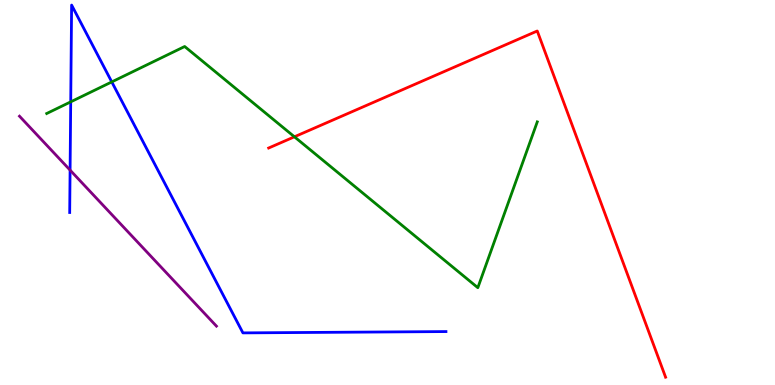[{'lines': ['blue', 'red'], 'intersections': []}, {'lines': ['green', 'red'], 'intersections': [{'x': 3.8, 'y': 6.45}]}, {'lines': ['purple', 'red'], 'intersections': []}, {'lines': ['blue', 'green'], 'intersections': [{'x': 0.913, 'y': 7.35}, {'x': 1.44, 'y': 7.87}]}, {'lines': ['blue', 'purple'], 'intersections': [{'x': 0.904, 'y': 5.58}]}, {'lines': ['green', 'purple'], 'intersections': []}]